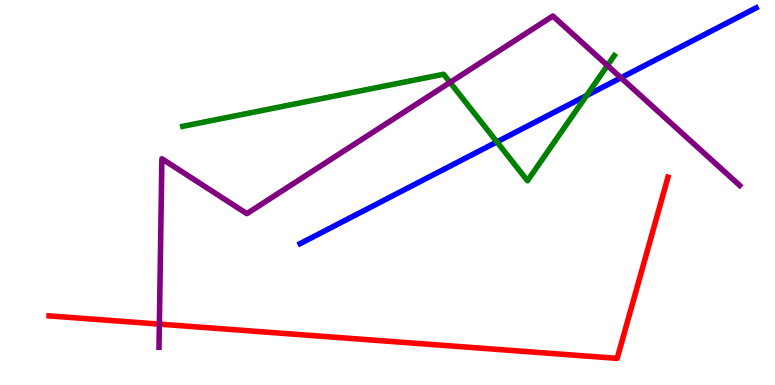[{'lines': ['blue', 'red'], 'intersections': []}, {'lines': ['green', 'red'], 'intersections': []}, {'lines': ['purple', 'red'], 'intersections': [{'x': 2.06, 'y': 1.58}]}, {'lines': ['blue', 'green'], 'intersections': [{'x': 6.41, 'y': 6.31}, {'x': 7.57, 'y': 7.52}]}, {'lines': ['blue', 'purple'], 'intersections': [{'x': 8.01, 'y': 7.98}]}, {'lines': ['green', 'purple'], 'intersections': [{'x': 5.81, 'y': 7.86}, {'x': 7.84, 'y': 8.3}]}]